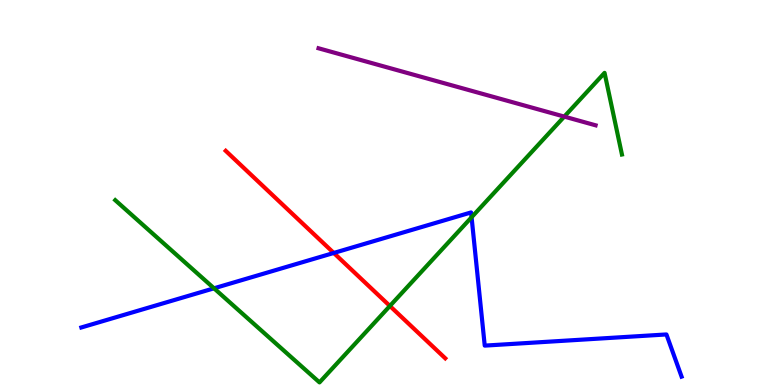[{'lines': ['blue', 'red'], 'intersections': [{'x': 4.31, 'y': 3.43}]}, {'lines': ['green', 'red'], 'intersections': [{'x': 5.03, 'y': 2.05}]}, {'lines': ['purple', 'red'], 'intersections': []}, {'lines': ['blue', 'green'], 'intersections': [{'x': 2.76, 'y': 2.51}, {'x': 6.08, 'y': 4.36}]}, {'lines': ['blue', 'purple'], 'intersections': []}, {'lines': ['green', 'purple'], 'intersections': [{'x': 7.28, 'y': 6.97}]}]